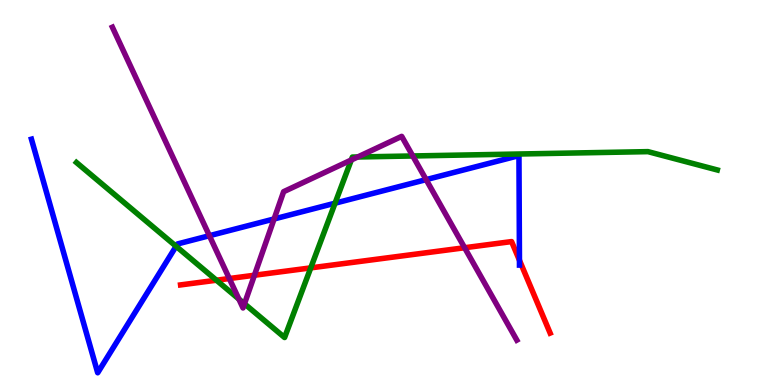[{'lines': ['blue', 'red'], 'intersections': [{'x': 6.7, 'y': 3.24}]}, {'lines': ['green', 'red'], 'intersections': [{'x': 2.79, 'y': 2.72}, {'x': 4.01, 'y': 3.04}]}, {'lines': ['purple', 'red'], 'intersections': [{'x': 2.96, 'y': 2.77}, {'x': 3.28, 'y': 2.85}, {'x': 5.99, 'y': 3.57}]}, {'lines': ['blue', 'green'], 'intersections': [{'x': 2.27, 'y': 3.6}, {'x': 4.32, 'y': 4.72}]}, {'lines': ['blue', 'purple'], 'intersections': [{'x': 2.7, 'y': 3.88}, {'x': 3.54, 'y': 4.31}, {'x': 5.5, 'y': 5.33}]}, {'lines': ['green', 'purple'], 'intersections': [{'x': 3.08, 'y': 2.23}, {'x': 3.15, 'y': 2.11}, {'x': 4.53, 'y': 5.84}, {'x': 4.62, 'y': 5.92}, {'x': 5.33, 'y': 5.95}]}]